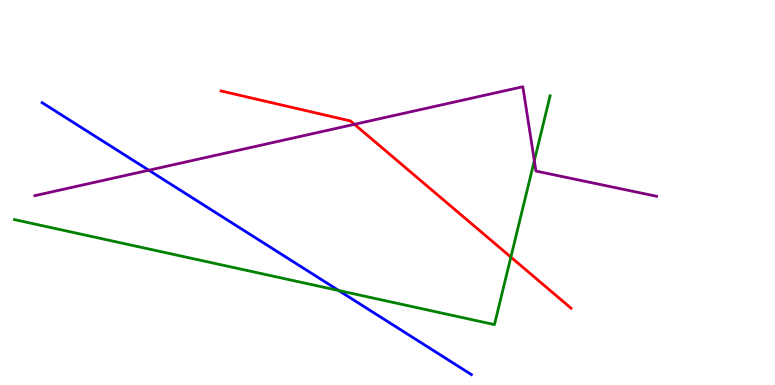[{'lines': ['blue', 'red'], 'intersections': []}, {'lines': ['green', 'red'], 'intersections': [{'x': 6.59, 'y': 3.32}]}, {'lines': ['purple', 'red'], 'intersections': [{'x': 4.57, 'y': 6.77}]}, {'lines': ['blue', 'green'], 'intersections': [{'x': 4.37, 'y': 2.45}]}, {'lines': ['blue', 'purple'], 'intersections': [{'x': 1.92, 'y': 5.58}]}, {'lines': ['green', 'purple'], 'intersections': [{'x': 6.89, 'y': 5.83}]}]